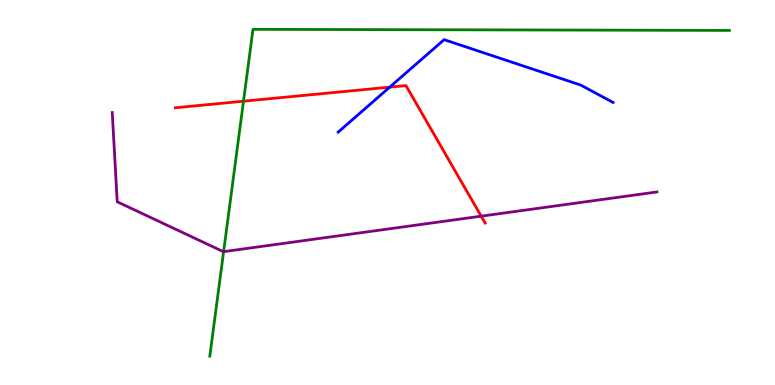[{'lines': ['blue', 'red'], 'intersections': [{'x': 5.03, 'y': 7.74}]}, {'lines': ['green', 'red'], 'intersections': [{'x': 3.14, 'y': 7.37}]}, {'lines': ['purple', 'red'], 'intersections': [{'x': 6.21, 'y': 4.39}]}, {'lines': ['blue', 'green'], 'intersections': []}, {'lines': ['blue', 'purple'], 'intersections': []}, {'lines': ['green', 'purple'], 'intersections': [{'x': 2.89, 'y': 3.46}]}]